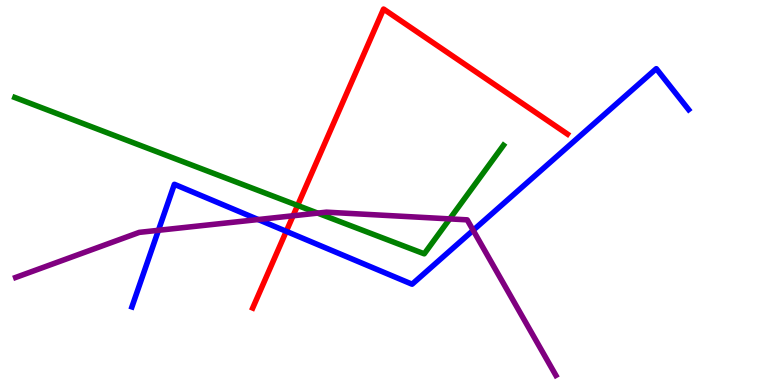[{'lines': ['blue', 'red'], 'intersections': [{'x': 3.69, 'y': 3.99}]}, {'lines': ['green', 'red'], 'intersections': [{'x': 3.84, 'y': 4.66}]}, {'lines': ['purple', 'red'], 'intersections': [{'x': 3.78, 'y': 4.4}]}, {'lines': ['blue', 'green'], 'intersections': []}, {'lines': ['blue', 'purple'], 'intersections': [{'x': 2.04, 'y': 4.02}, {'x': 3.33, 'y': 4.3}, {'x': 6.11, 'y': 4.02}]}, {'lines': ['green', 'purple'], 'intersections': [{'x': 4.1, 'y': 4.46}, {'x': 5.8, 'y': 4.31}]}]